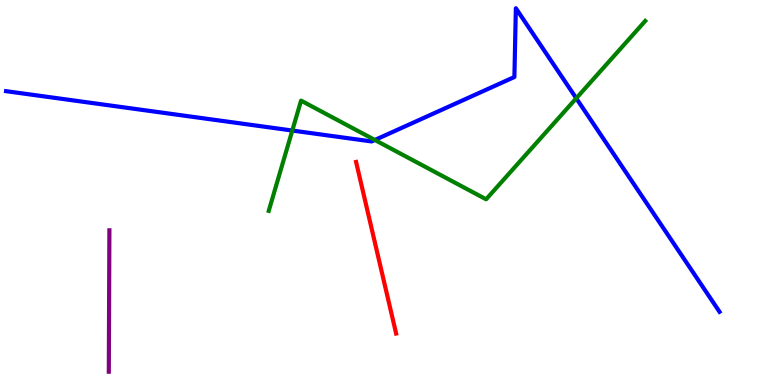[{'lines': ['blue', 'red'], 'intersections': []}, {'lines': ['green', 'red'], 'intersections': []}, {'lines': ['purple', 'red'], 'intersections': []}, {'lines': ['blue', 'green'], 'intersections': [{'x': 3.77, 'y': 6.61}, {'x': 4.84, 'y': 6.36}, {'x': 7.44, 'y': 7.45}]}, {'lines': ['blue', 'purple'], 'intersections': []}, {'lines': ['green', 'purple'], 'intersections': []}]